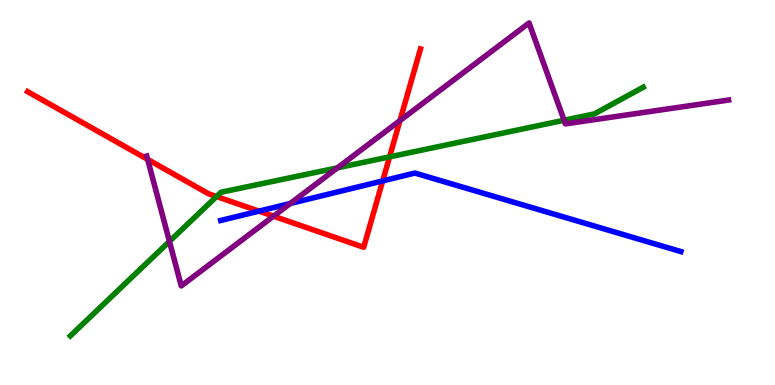[{'lines': ['blue', 'red'], 'intersections': [{'x': 3.34, 'y': 4.52}, {'x': 4.94, 'y': 5.3}]}, {'lines': ['green', 'red'], 'intersections': [{'x': 2.79, 'y': 4.9}, {'x': 5.03, 'y': 5.93}]}, {'lines': ['purple', 'red'], 'intersections': [{'x': 1.91, 'y': 5.86}, {'x': 3.53, 'y': 4.39}, {'x': 5.16, 'y': 6.87}]}, {'lines': ['blue', 'green'], 'intersections': []}, {'lines': ['blue', 'purple'], 'intersections': [{'x': 3.75, 'y': 4.71}]}, {'lines': ['green', 'purple'], 'intersections': [{'x': 2.19, 'y': 3.73}, {'x': 4.35, 'y': 5.64}, {'x': 7.28, 'y': 6.88}]}]